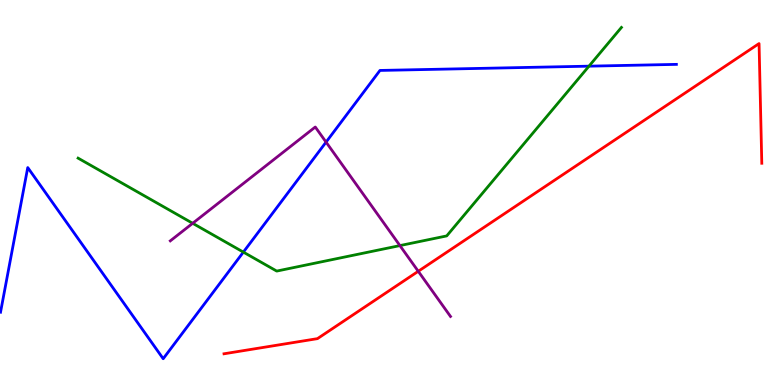[{'lines': ['blue', 'red'], 'intersections': []}, {'lines': ['green', 'red'], 'intersections': []}, {'lines': ['purple', 'red'], 'intersections': [{'x': 5.4, 'y': 2.95}]}, {'lines': ['blue', 'green'], 'intersections': [{'x': 3.14, 'y': 3.45}, {'x': 7.6, 'y': 8.28}]}, {'lines': ['blue', 'purple'], 'intersections': [{'x': 4.21, 'y': 6.31}]}, {'lines': ['green', 'purple'], 'intersections': [{'x': 2.49, 'y': 4.2}, {'x': 5.16, 'y': 3.62}]}]